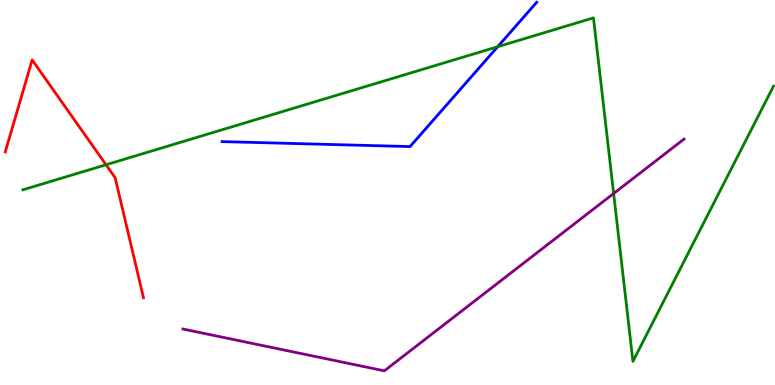[{'lines': ['blue', 'red'], 'intersections': []}, {'lines': ['green', 'red'], 'intersections': [{'x': 1.37, 'y': 5.72}]}, {'lines': ['purple', 'red'], 'intersections': []}, {'lines': ['blue', 'green'], 'intersections': [{'x': 6.42, 'y': 8.79}]}, {'lines': ['blue', 'purple'], 'intersections': []}, {'lines': ['green', 'purple'], 'intersections': [{'x': 7.92, 'y': 4.97}]}]